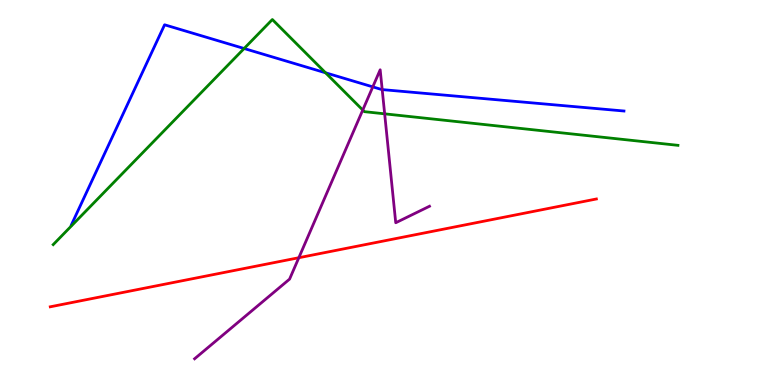[{'lines': ['blue', 'red'], 'intersections': []}, {'lines': ['green', 'red'], 'intersections': []}, {'lines': ['purple', 'red'], 'intersections': [{'x': 3.86, 'y': 3.31}]}, {'lines': ['blue', 'green'], 'intersections': [{'x': 3.15, 'y': 8.74}, {'x': 4.2, 'y': 8.11}]}, {'lines': ['blue', 'purple'], 'intersections': [{'x': 4.81, 'y': 7.74}, {'x': 4.93, 'y': 7.67}]}, {'lines': ['green', 'purple'], 'intersections': [{'x': 4.68, 'y': 7.14}, {'x': 4.96, 'y': 7.04}]}]